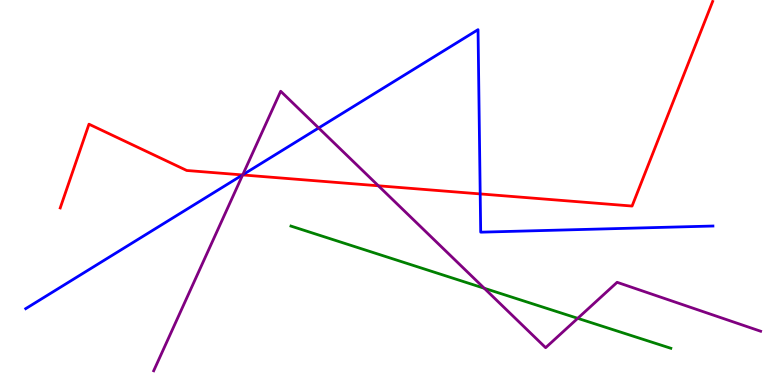[{'lines': ['blue', 'red'], 'intersections': [{'x': 3.13, 'y': 5.46}, {'x': 6.2, 'y': 4.96}]}, {'lines': ['green', 'red'], 'intersections': []}, {'lines': ['purple', 'red'], 'intersections': [{'x': 3.13, 'y': 5.46}, {'x': 4.88, 'y': 5.17}]}, {'lines': ['blue', 'green'], 'intersections': []}, {'lines': ['blue', 'purple'], 'intersections': [{'x': 3.13, 'y': 5.46}, {'x': 4.11, 'y': 6.68}]}, {'lines': ['green', 'purple'], 'intersections': [{'x': 6.25, 'y': 2.51}, {'x': 7.45, 'y': 1.73}]}]